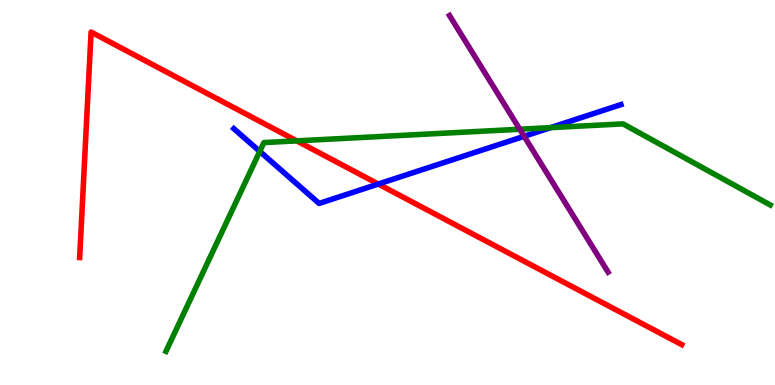[{'lines': ['blue', 'red'], 'intersections': [{'x': 4.88, 'y': 5.22}]}, {'lines': ['green', 'red'], 'intersections': [{'x': 3.83, 'y': 6.34}]}, {'lines': ['purple', 'red'], 'intersections': []}, {'lines': ['blue', 'green'], 'intersections': [{'x': 3.35, 'y': 6.07}, {'x': 7.1, 'y': 6.68}]}, {'lines': ['blue', 'purple'], 'intersections': [{'x': 6.76, 'y': 6.46}]}, {'lines': ['green', 'purple'], 'intersections': [{'x': 6.71, 'y': 6.64}]}]